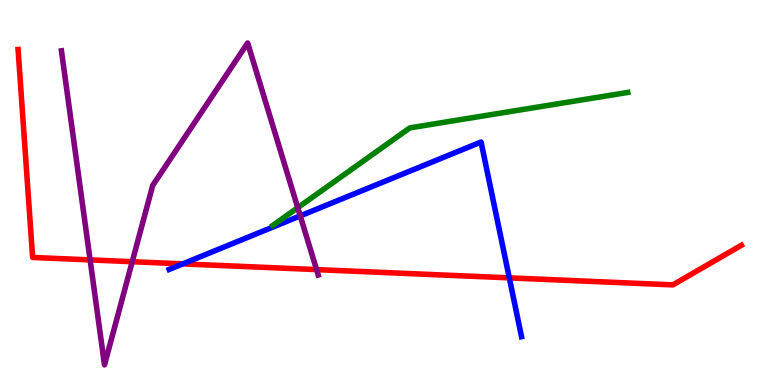[{'lines': ['blue', 'red'], 'intersections': [{'x': 2.36, 'y': 3.15}, {'x': 6.57, 'y': 2.78}]}, {'lines': ['green', 'red'], 'intersections': []}, {'lines': ['purple', 'red'], 'intersections': [{'x': 1.16, 'y': 3.25}, {'x': 1.71, 'y': 3.2}, {'x': 4.08, 'y': 3.0}]}, {'lines': ['blue', 'green'], 'intersections': []}, {'lines': ['blue', 'purple'], 'intersections': [{'x': 3.87, 'y': 4.39}]}, {'lines': ['green', 'purple'], 'intersections': [{'x': 3.84, 'y': 4.61}]}]